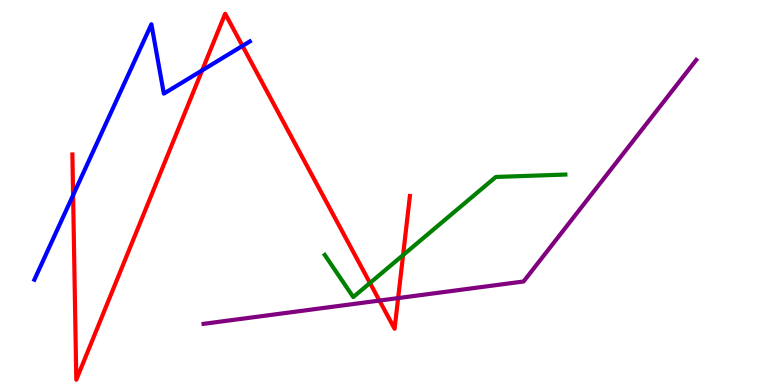[{'lines': ['blue', 'red'], 'intersections': [{'x': 0.943, 'y': 4.93}, {'x': 2.61, 'y': 8.17}, {'x': 3.13, 'y': 8.81}]}, {'lines': ['green', 'red'], 'intersections': [{'x': 4.77, 'y': 2.65}, {'x': 5.2, 'y': 3.37}]}, {'lines': ['purple', 'red'], 'intersections': [{'x': 4.9, 'y': 2.19}, {'x': 5.14, 'y': 2.26}]}, {'lines': ['blue', 'green'], 'intersections': []}, {'lines': ['blue', 'purple'], 'intersections': []}, {'lines': ['green', 'purple'], 'intersections': []}]